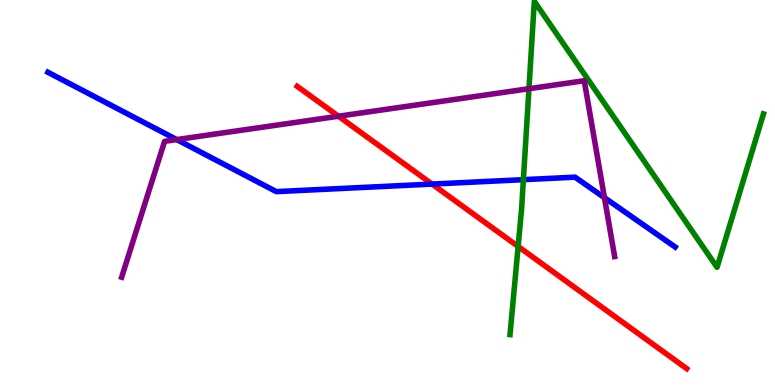[{'lines': ['blue', 'red'], 'intersections': [{'x': 5.58, 'y': 5.22}]}, {'lines': ['green', 'red'], 'intersections': [{'x': 6.69, 'y': 3.6}]}, {'lines': ['purple', 'red'], 'intersections': [{'x': 4.37, 'y': 6.98}]}, {'lines': ['blue', 'green'], 'intersections': [{'x': 6.75, 'y': 5.33}]}, {'lines': ['blue', 'purple'], 'intersections': [{'x': 2.28, 'y': 6.37}, {'x': 7.8, 'y': 4.87}]}, {'lines': ['green', 'purple'], 'intersections': [{'x': 6.83, 'y': 7.7}]}]